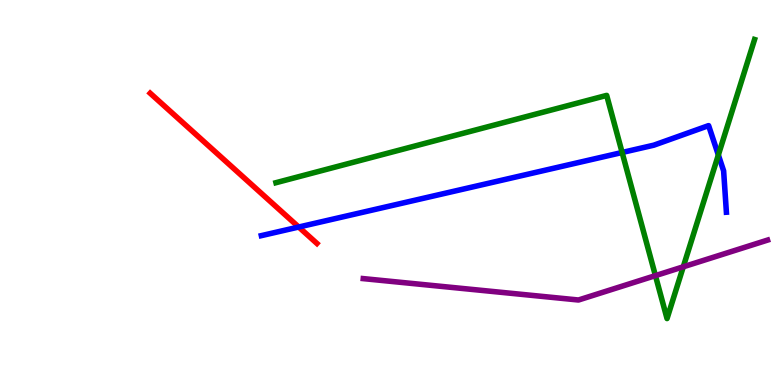[{'lines': ['blue', 'red'], 'intersections': [{'x': 3.85, 'y': 4.1}]}, {'lines': ['green', 'red'], 'intersections': []}, {'lines': ['purple', 'red'], 'intersections': []}, {'lines': ['blue', 'green'], 'intersections': [{'x': 8.03, 'y': 6.04}, {'x': 9.27, 'y': 5.97}]}, {'lines': ['blue', 'purple'], 'intersections': []}, {'lines': ['green', 'purple'], 'intersections': [{'x': 8.46, 'y': 2.84}, {'x': 8.82, 'y': 3.07}]}]